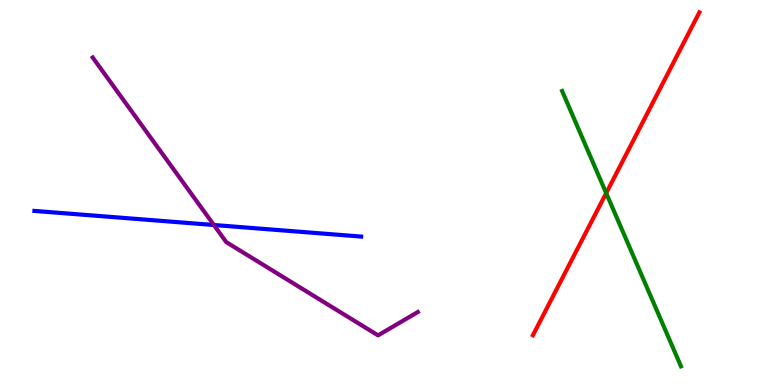[{'lines': ['blue', 'red'], 'intersections': []}, {'lines': ['green', 'red'], 'intersections': [{'x': 7.82, 'y': 4.98}]}, {'lines': ['purple', 'red'], 'intersections': []}, {'lines': ['blue', 'green'], 'intersections': []}, {'lines': ['blue', 'purple'], 'intersections': [{'x': 2.76, 'y': 4.16}]}, {'lines': ['green', 'purple'], 'intersections': []}]